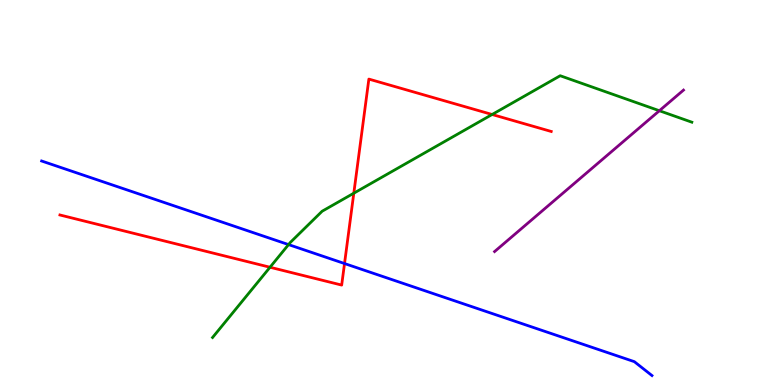[{'lines': ['blue', 'red'], 'intersections': [{'x': 4.45, 'y': 3.15}]}, {'lines': ['green', 'red'], 'intersections': [{'x': 3.48, 'y': 3.06}, {'x': 4.57, 'y': 4.98}, {'x': 6.35, 'y': 7.03}]}, {'lines': ['purple', 'red'], 'intersections': []}, {'lines': ['blue', 'green'], 'intersections': [{'x': 3.72, 'y': 3.65}]}, {'lines': ['blue', 'purple'], 'intersections': []}, {'lines': ['green', 'purple'], 'intersections': [{'x': 8.51, 'y': 7.12}]}]